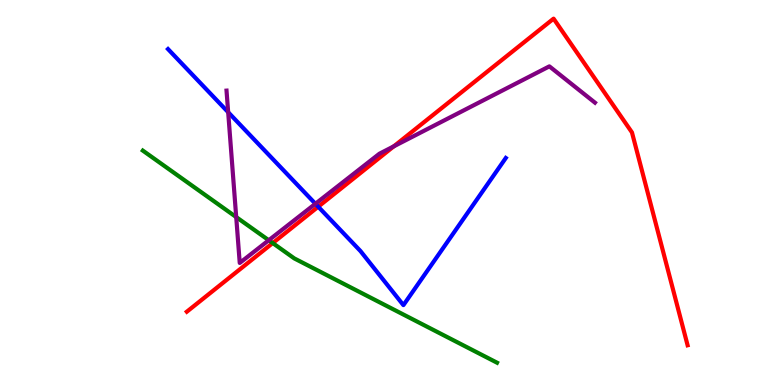[{'lines': ['blue', 'red'], 'intersections': [{'x': 4.11, 'y': 4.63}]}, {'lines': ['green', 'red'], 'intersections': [{'x': 3.52, 'y': 3.69}]}, {'lines': ['purple', 'red'], 'intersections': [{'x': 5.08, 'y': 6.2}]}, {'lines': ['blue', 'green'], 'intersections': []}, {'lines': ['blue', 'purple'], 'intersections': [{'x': 2.94, 'y': 7.09}, {'x': 4.07, 'y': 4.71}]}, {'lines': ['green', 'purple'], 'intersections': [{'x': 3.05, 'y': 4.36}, {'x': 3.47, 'y': 3.76}]}]